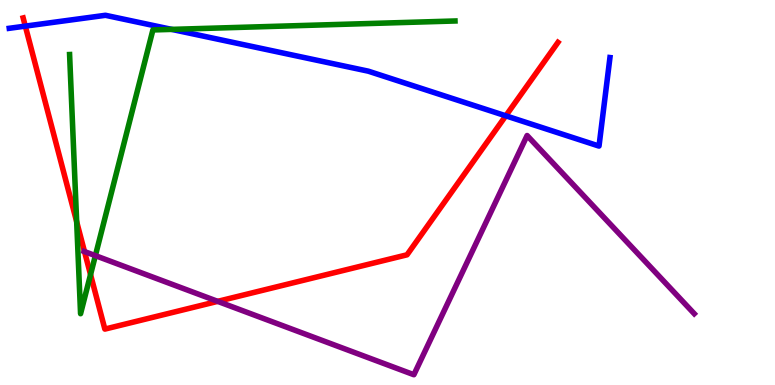[{'lines': ['blue', 'red'], 'intersections': [{'x': 0.327, 'y': 9.32}, {'x': 6.53, 'y': 6.99}]}, {'lines': ['green', 'red'], 'intersections': [{'x': 0.989, 'y': 4.24}, {'x': 1.17, 'y': 2.87}]}, {'lines': ['purple', 'red'], 'intersections': [{'x': 1.09, 'y': 3.47}, {'x': 2.81, 'y': 2.17}]}, {'lines': ['blue', 'green'], 'intersections': [{'x': 2.22, 'y': 9.24}]}, {'lines': ['blue', 'purple'], 'intersections': []}, {'lines': ['green', 'purple'], 'intersections': [{'x': 1.23, 'y': 3.36}]}]